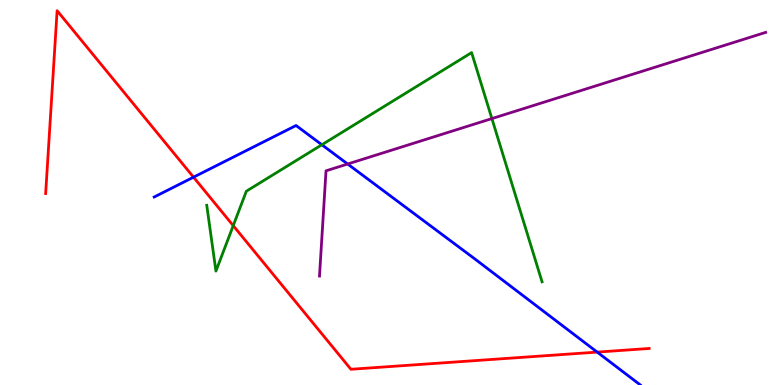[{'lines': ['blue', 'red'], 'intersections': [{'x': 2.5, 'y': 5.4}, {'x': 7.71, 'y': 0.855}]}, {'lines': ['green', 'red'], 'intersections': [{'x': 3.01, 'y': 4.14}]}, {'lines': ['purple', 'red'], 'intersections': []}, {'lines': ['blue', 'green'], 'intersections': [{'x': 4.15, 'y': 6.24}]}, {'lines': ['blue', 'purple'], 'intersections': [{'x': 4.49, 'y': 5.74}]}, {'lines': ['green', 'purple'], 'intersections': [{'x': 6.35, 'y': 6.92}]}]